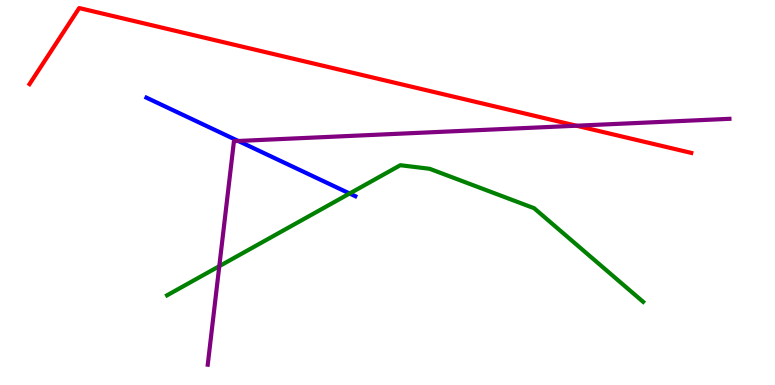[{'lines': ['blue', 'red'], 'intersections': []}, {'lines': ['green', 'red'], 'intersections': []}, {'lines': ['purple', 'red'], 'intersections': [{'x': 7.44, 'y': 6.73}]}, {'lines': ['blue', 'green'], 'intersections': [{'x': 4.51, 'y': 4.97}]}, {'lines': ['blue', 'purple'], 'intersections': [{'x': 3.07, 'y': 6.34}]}, {'lines': ['green', 'purple'], 'intersections': [{'x': 2.83, 'y': 3.09}]}]